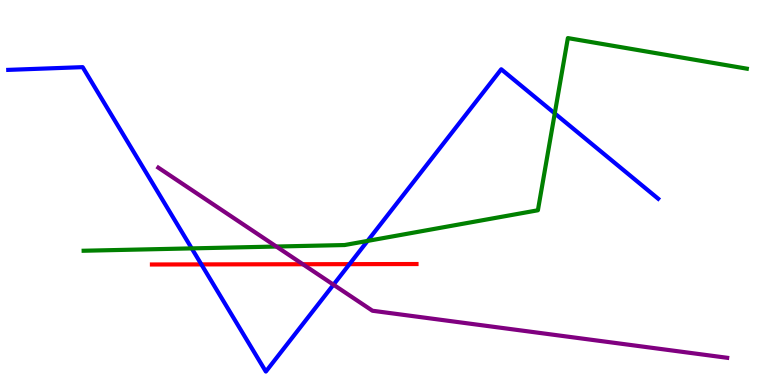[{'lines': ['blue', 'red'], 'intersections': [{'x': 2.6, 'y': 3.13}, {'x': 4.51, 'y': 3.14}]}, {'lines': ['green', 'red'], 'intersections': []}, {'lines': ['purple', 'red'], 'intersections': [{'x': 3.91, 'y': 3.14}]}, {'lines': ['blue', 'green'], 'intersections': [{'x': 2.47, 'y': 3.55}, {'x': 4.74, 'y': 3.74}, {'x': 7.16, 'y': 7.05}]}, {'lines': ['blue', 'purple'], 'intersections': [{'x': 4.3, 'y': 2.61}]}, {'lines': ['green', 'purple'], 'intersections': [{'x': 3.57, 'y': 3.6}]}]